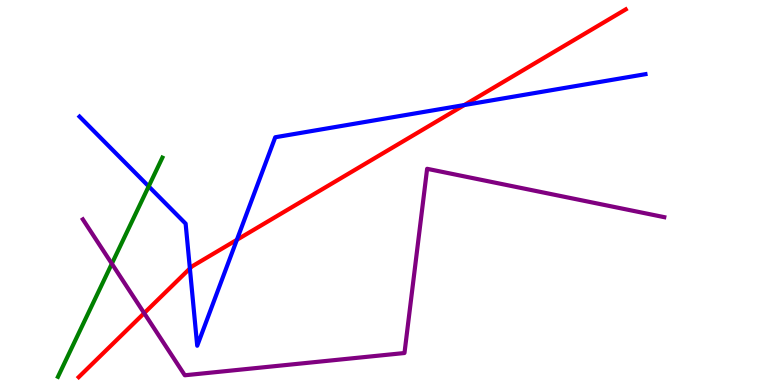[{'lines': ['blue', 'red'], 'intersections': [{'x': 2.45, 'y': 3.03}, {'x': 3.06, 'y': 3.77}, {'x': 5.99, 'y': 7.27}]}, {'lines': ['green', 'red'], 'intersections': []}, {'lines': ['purple', 'red'], 'intersections': [{'x': 1.86, 'y': 1.87}]}, {'lines': ['blue', 'green'], 'intersections': [{'x': 1.92, 'y': 5.16}]}, {'lines': ['blue', 'purple'], 'intersections': []}, {'lines': ['green', 'purple'], 'intersections': [{'x': 1.44, 'y': 3.15}]}]